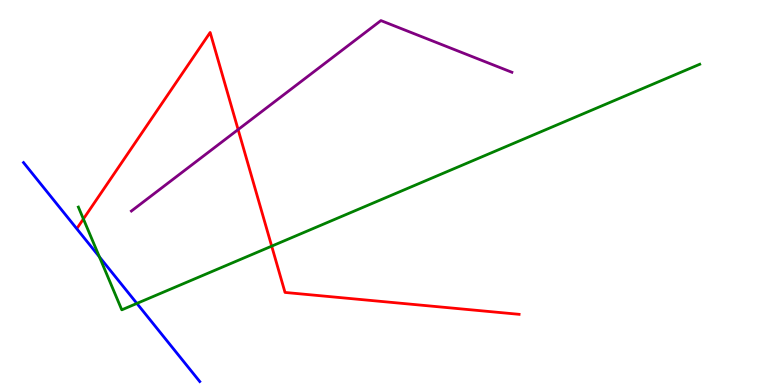[{'lines': ['blue', 'red'], 'intersections': []}, {'lines': ['green', 'red'], 'intersections': [{'x': 1.08, 'y': 4.31}, {'x': 3.51, 'y': 3.61}]}, {'lines': ['purple', 'red'], 'intersections': [{'x': 3.07, 'y': 6.63}]}, {'lines': ['blue', 'green'], 'intersections': [{'x': 1.28, 'y': 3.33}, {'x': 1.77, 'y': 2.12}]}, {'lines': ['blue', 'purple'], 'intersections': []}, {'lines': ['green', 'purple'], 'intersections': []}]